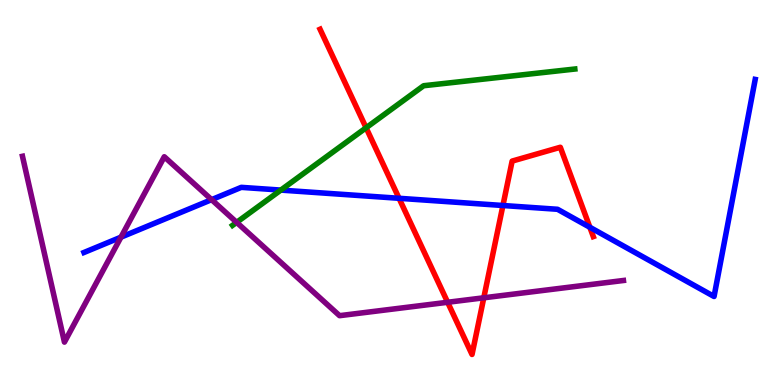[{'lines': ['blue', 'red'], 'intersections': [{'x': 5.15, 'y': 4.85}, {'x': 6.49, 'y': 4.66}, {'x': 7.61, 'y': 4.1}]}, {'lines': ['green', 'red'], 'intersections': [{'x': 4.72, 'y': 6.68}]}, {'lines': ['purple', 'red'], 'intersections': [{'x': 5.78, 'y': 2.15}, {'x': 6.24, 'y': 2.26}]}, {'lines': ['blue', 'green'], 'intersections': [{'x': 3.62, 'y': 5.06}]}, {'lines': ['blue', 'purple'], 'intersections': [{'x': 1.56, 'y': 3.84}, {'x': 2.73, 'y': 4.81}]}, {'lines': ['green', 'purple'], 'intersections': [{'x': 3.05, 'y': 4.22}]}]